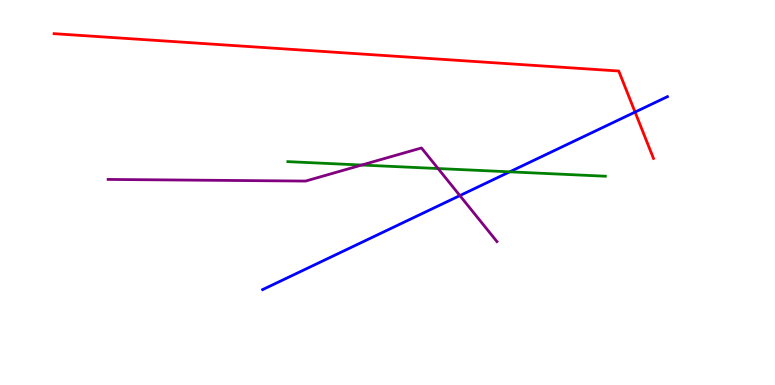[{'lines': ['blue', 'red'], 'intersections': [{'x': 8.19, 'y': 7.09}]}, {'lines': ['green', 'red'], 'intersections': []}, {'lines': ['purple', 'red'], 'intersections': []}, {'lines': ['blue', 'green'], 'intersections': [{'x': 6.58, 'y': 5.54}]}, {'lines': ['blue', 'purple'], 'intersections': [{'x': 5.93, 'y': 4.92}]}, {'lines': ['green', 'purple'], 'intersections': [{'x': 4.67, 'y': 5.71}, {'x': 5.65, 'y': 5.62}]}]